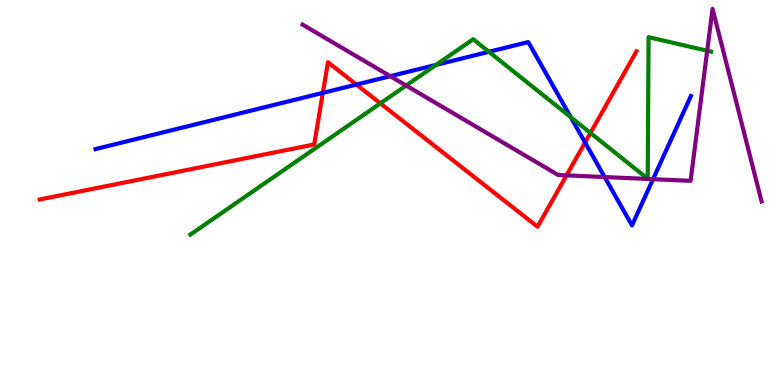[{'lines': ['blue', 'red'], 'intersections': [{'x': 4.17, 'y': 7.59}, {'x': 4.6, 'y': 7.8}, {'x': 7.55, 'y': 6.3}]}, {'lines': ['green', 'red'], 'intersections': [{'x': 4.91, 'y': 7.32}, {'x': 7.62, 'y': 6.55}]}, {'lines': ['purple', 'red'], 'intersections': [{'x': 7.31, 'y': 5.44}]}, {'lines': ['blue', 'green'], 'intersections': [{'x': 5.63, 'y': 8.32}, {'x': 6.31, 'y': 8.65}, {'x': 7.37, 'y': 6.95}]}, {'lines': ['blue', 'purple'], 'intersections': [{'x': 5.04, 'y': 8.02}, {'x': 7.8, 'y': 5.4}, {'x': 8.43, 'y': 5.35}]}, {'lines': ['green', 'purple'], 'intersections': [{'x': 5.24, 'y': 7.78}, {'x': 9.13, 'y': 8.68}]}]